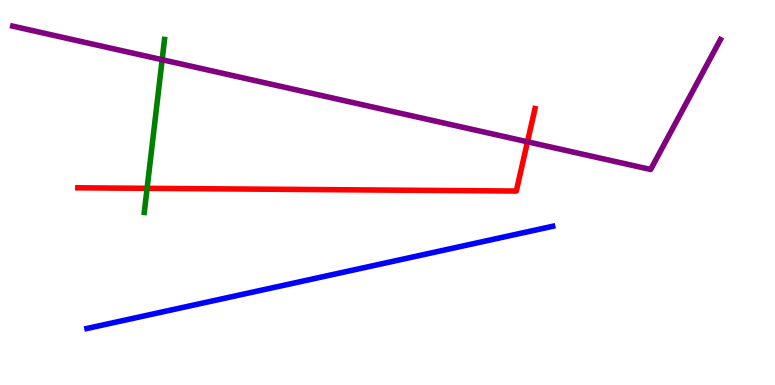[{'lines': ['blue', 'red'], 'intersections': []}, {'lines': ['green', 'red'], 'intersections': [{'x': 1.9, 'y': 5.11}]}, {'lines': ['purple', 'red'], 'intersections': [{'x': 6.81, 'y': 6.32}]}, {'lines': ['blue', 'green'], 'intersections': []}, {'lines': ['blue', 'purple'], 'intersections': []}, {'lines': ['green', 'purple'], 'intersections': [{'x': 2.09, 'y': 8.45}]}]